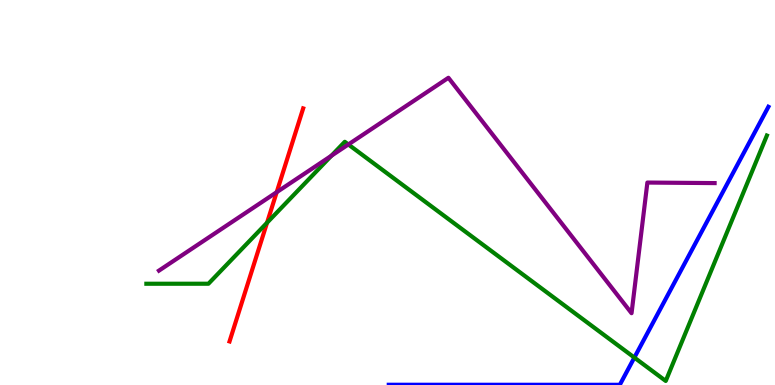[{'lines': ['blue', 'red'], 'intersections': []}, {'lines': ['green', 'red'], 'intersections': [{'x': 3.45, 'y': 4.21}]}, {'lines': ['purple', 'red'], 'intersections': [{'x': 3.57, 'y': 5.01}]}, {'lines': ['blue', 'green'], 'intersections': [{'x': 8.19, 'y': 0.712}]}, {'lines': ['blue', 'purple'], 'intersections': []}, {'lines': ['green', 'purple'], 'intersections': [{'x': 4.28, 'y': 5.95}, {'x': 4.49, 'y': 6.25}]}]